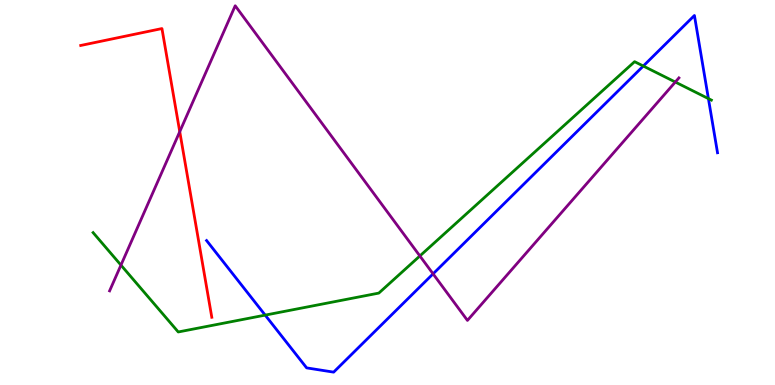[{'lines': ['blue', 'red'], 'intersections': []}, {'lines': ['green', 'red'], 'intersections': []}, {'lines': ['purple', 'red'], 'intersections': [{'x': 2.32, 'y': 6.58}]}, {'lines': ['blue', 'green'], 'intersections': [{'x': 3.42, 'y': 1.82}, {'x': 8.3, 'y': 8.28}, {'x': 9.14, 'y': 7.44}]}, {'lines': ['blue', 'purple'], 'intersections': [{'x': 5.59, 'y': 2.89}]}, {'lines': ['green', 'purple'], 'intersections': [{'x': 1.56, 'y': 3.11}, {'x': 5.42, 'y': 3.35}, {'x': 8.71, 'y': 7.87}]}]